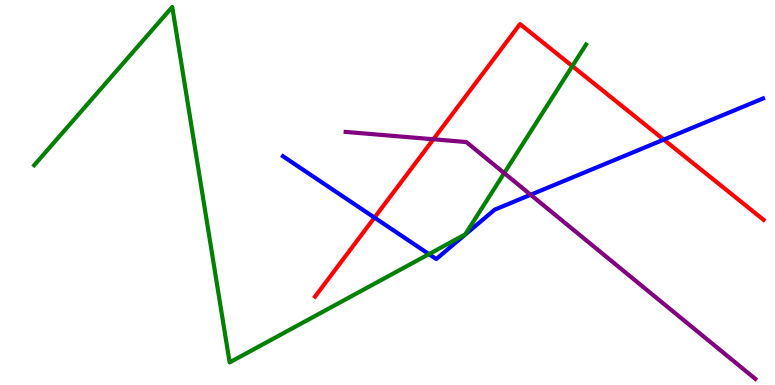[{'lines': ['blue', 'red'], 'intersections': [{'x': 4.83, 'y': 4.35}, {'x': 8.56, 'y': 6.37}]}, {'lines': ['green', 'red'], 'intersections': [{'x': 7.38, 'y': 8.28}]}, {'lines': ['purple', 'red'], 'intersections': [{'x': 5.59, 'y': 6.38}]}, {'lines': ['blue', 'green'], 'intersections': [{'x': 5.53, 'y': 3.4}]}, {'lines': ['blue', 'purple'], 'intersections': [{'x': 6.85, 'y': 4.94}]}, {'lines': ['green', 'purple'], 'intersections': [{'x': 6.51, 'y': 5.5}]}]